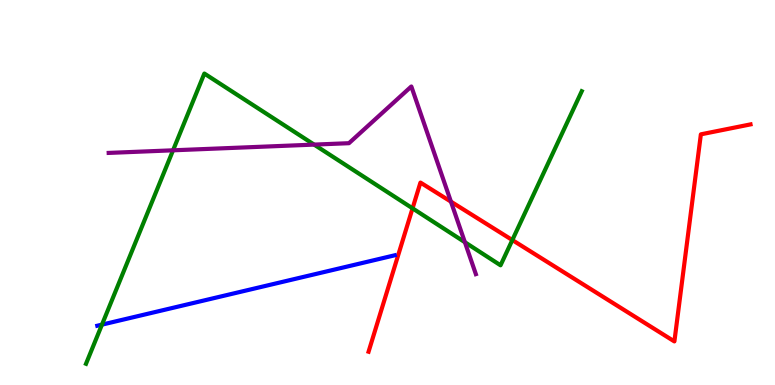[{'lines': ['blue', 'red'], 'intersections': []}, {'lines': ['green', 'red'], 'intersections': [{'x': 5.32, 'y': 4.59}, {'x': 6.61, 'y': 3.76}]}, {'lines': ['purple', 'red'], 'intersections': [{'x': 5.82, 'y': 4.76}]}, {'lines': ['blue', 'green'], 'intersections': [{'x': 1.32, 'y': 1.57}]}, {'lines': ['blue', 'purple'], 'intersections': []}, {'lines': ['green', 'purple'], 'intersections': [{'x': 2.23, 'y': 6.1}, {'x': 4.05, 'y': 6.24}, {'x': 6.0, 'y': 3.71}]}]